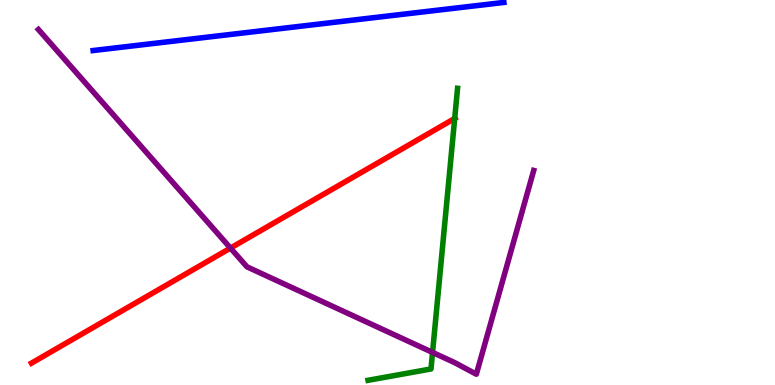[{'lines': ['blue', 'red'], 'intersections': []}, {'lines': ['green', 'red'], 'intersections': [{'x': 5.87, 'y': 6.92}]}, {'lines': ['purple', 'red'], 'intersections': [{'x': 2.97, 'y': 3.56}]}, {'lines': ['blue', 'green'], 'intersections': []}, {'lines': ['blue', 'purple'], 'intersections': []}, {'lines': ['green', 'purple'], 'intersections': [{'x': 5.58, 'y': 0.846}]}]